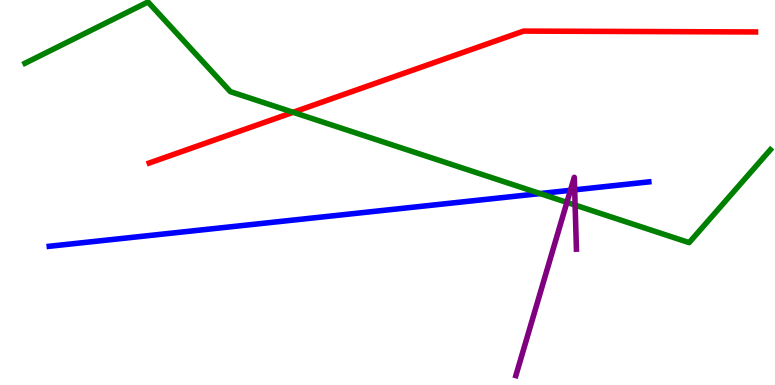[{'lines': ['blue', 'red'], 'intersections': []}, {'lines': ['green', 'red'], 'intersections': [{'x': 3.78, 'y': 7.08}]}, {'lines': ['purple', 'red'], 'intersections': []}, {'lines': ['blue', 'green'], 'intersections': [{'x': 6.97, 'y': 4.97}]}, {'lines': ['blue', 'purple'], 'intersections': [{'x': 7.36, 'y': 5.06}, {'x': 7.42, 'y': 5.07}]}, {'lines': ['green', 'purple'], 'intersections': [{'x': 7.31, 'y': 4.74}, {'x': 7.42, 'y': 4.67}]}]